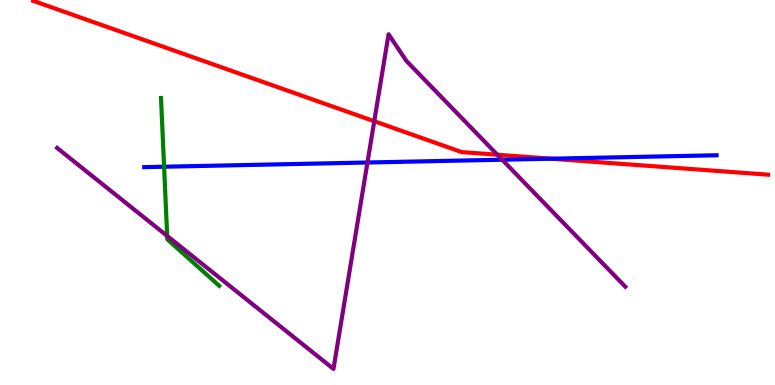[{'lines': ['blue', 'red'], 'intersections': [{'x': 7.11, 'y': 5.88}]}, {'lines': ['green', 'red'], 'intersections': []}, {'lines': ['purple', 'red'], 'intersections': [{'x': 4.83, 'y': 6.85}, {'x': 6.42, 'y': 5.98}]}, {'lines': ['blue', 'green'], 'intersections': [{'x': 2.12, 'y': 5.67}]}, {'lines': ['blue', 'purple'], 'intersections': [{'x': 4.74, 'y': 5.78}, {'x': 6.48, 'y': 5.85}]}, {'lines': ['green', 'purple'], 'intersections': [{'x': 2.16, 'y': 3.87}]}]